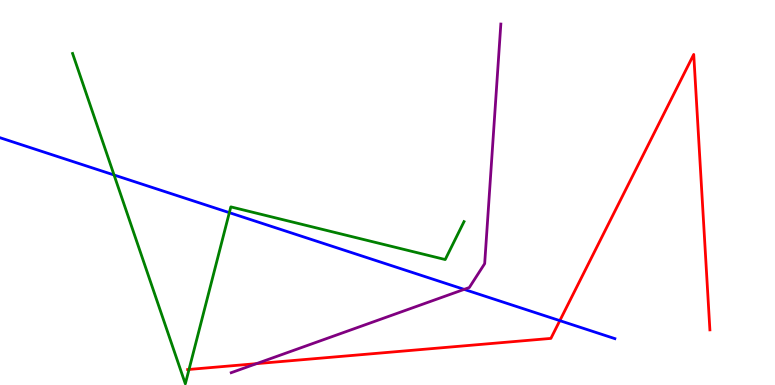[{'lines': ['blue', 'red'], 'intersections': [{'x': 7.22, 'y': 1.67}]}, {'lines': ['green', 'red'], 'intersections': [{'x': 2.44, 'y': 0.404}]}, {'lines': ['purple', 'red'], 'intersections': [{'x': 3.31, 'y': 0.554}]}, {'lines': ['blue', 'green'], 'intersections': [{'x': 1.47, 'y': 5.45}, {'x': 2.96, 'y': 4.48}]}, {'lines': ['blue', 'purple'], 'intersections': [{'x': 5.99, 'y': 2.48}]}, {'lines': ['green', 'purple'], 'intersections': []}]